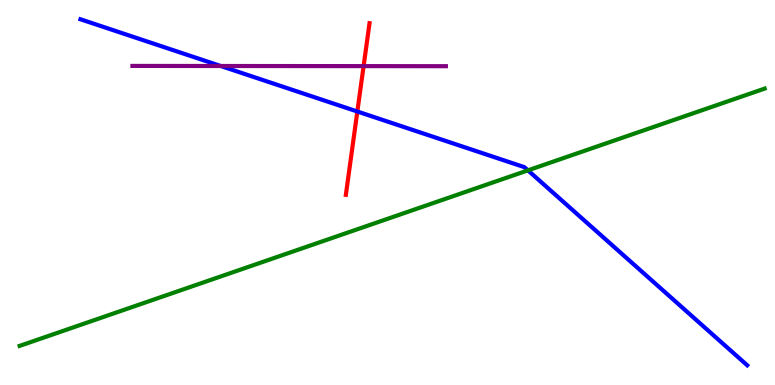[{'lines': ['blue', 'red'], 'intersections': [{'x': 4.61, 'y': 7.1}]}, {'lines': ['green', 'red'], 'intersections': []}, {'lines': ['purple', 'red'], 'intersections': [{'x': 4.69, 'y': 8.28}]}, {'lines': ['blue', 'green'], 'intersections': [{'x': 6.81, 'y': 5.58}]}, {'lines': ['blue', 'purple'], 'intersections': [{'x': 2.85, 'y': 8.29}]}, {'lines': ['green', 'purple'], 'intersections': []}]